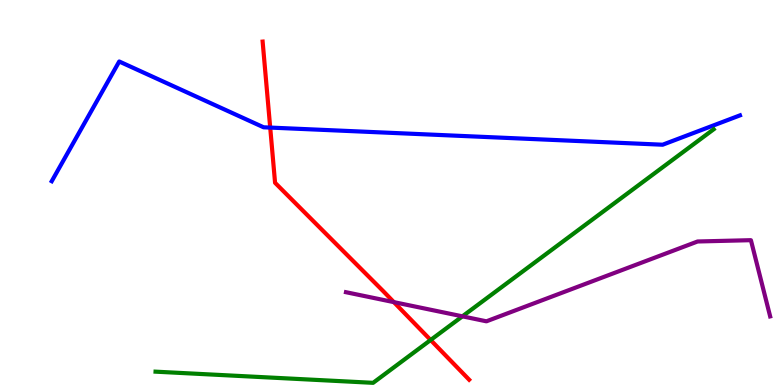[{'lines': ['blue', 'red'], 'intersections': [{'x': 3.49, 'y': 6.69}]}, {'lines': ['green', 'red'], 'intersections': [{'x': 5.56, 'y': 1.17}]}, {'lines': ['purple', 'red'], 'intersections': [{'x': 5.08, 'y': 2.15}]}, {'lines': ['blue', 'green'], 'intersections': []}, {'lines': ['blue', 'purple'], 'intersections': []}, {'lines': ['green', 'purple'], 'intersections': [{'x': 5.97, 'y': 1.78}]}]